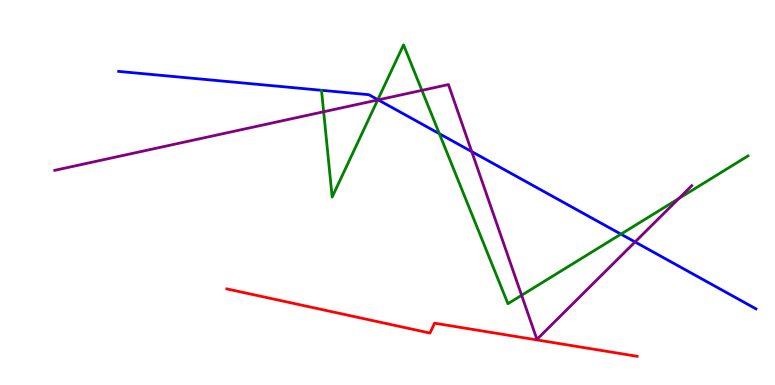[{'lines': ['blue', 'red'], 'intersections': []}, {'lines': ['green', 'red'], 'intersections': []}, {'lines': ['purple', 'red'], 'intersections': []}, {'lines': ['blue', 'green'], 'intersections': [{'x': 4.88, 'y': 7.41}, {'x': 5.67, 'y': 6.53}, {'x': 8.01, 'y': 3.92}]}, {'lines': ['blue', 'purple'], 'intersections': [{'x': 4.88, 'y': 7.41}, {'x': 6.09, 'y': 6.06}, {'x': 8.19, 'y': 3.72}]}, {'lines': ['green', 'purple'], 'intersections': [{'x': 4.18, 'y': 7.1}, {'x': 4.87, 'y': 7.4}, {'x': 5.44, 'y': 7.65}, {'x': 6.73, 'y': 2.33}, {'x': 8.76, 'y': 4.85}]}]